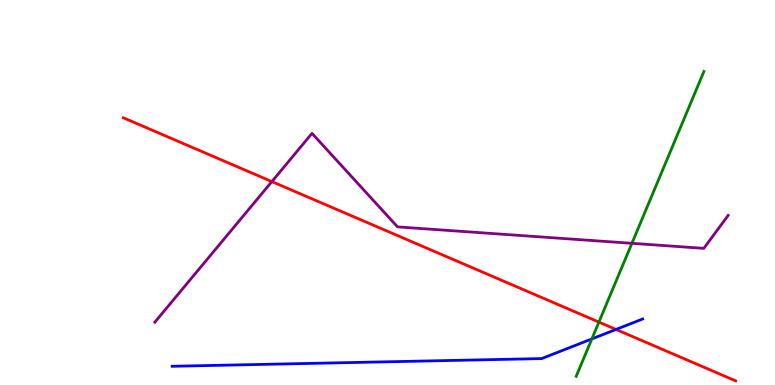[{'lines': ['blue', 'red'], 'intersections': [{'x': 7.95, 'y': 1.44}]}, {'lines': ['green', 'red'], 'intersections': [{'x': 7.73, 'y': 1.63}]}, {'lines': ['purple', 'red'], 'intersections': [{'x': 3.51, 'y': 5.28}]}, {'lines': ['blue', 'green'], 'intersections': [{'x': 7.64, 'y': 1.2}]}, {'lines': ['blue', 'purple'], 'intersections': []}, {'lines': ['green', 'purple'], 'intersections': [{'x': 8.15, 'y': 3.68}]}]